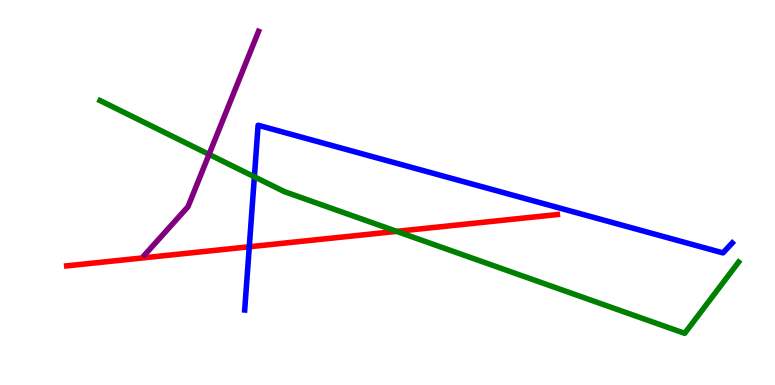[{'lines': ['blue', 'red'], 'intersections': [{'x': 3.22, 'y': 3.59}]}, {'lines': ['green', 'red'], 'intersections': [{'x': 5.12, 'y': 3.99}]}, {'lines': ['purple', 'red'], 'intersections': []}, {'lines': ['blue', 'green'], 'intersections': [{'x': 3.28, 'y': 5.41}]}, {'lines': ['blue', 'purple'], 'intersections': []}, {'lines': ['green', 'purple'], 'intersections': [{'x': 2.7, 'y': 5.99}]}]